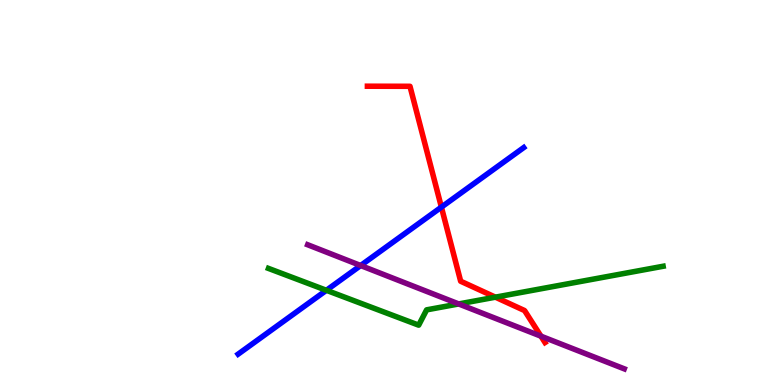[{'lines': ['blue', 'red'], 'intersections': [{'x': 5.7, 'y': 4.62}]}, {'lines': ['green', 'red'], 'intersections': [{'x': 6.39, 'y': 2.28}]}, {'lines': ['purple', 'red'], 'intersections': [{'x': 6.98, 'y': 1.27}]}, {'lines': ['blue', 'green'], 'intersections': [{'x': 4.21, 'y': 2.46}]}, {'lines': ['blue', 'purple'], 'intersections': [{'x': 4.65, 'y': 3.1}]}, {'lines': ['green', 'purple'], 'intersections': [{'x': 5.92, 'y': 2.11}]}]